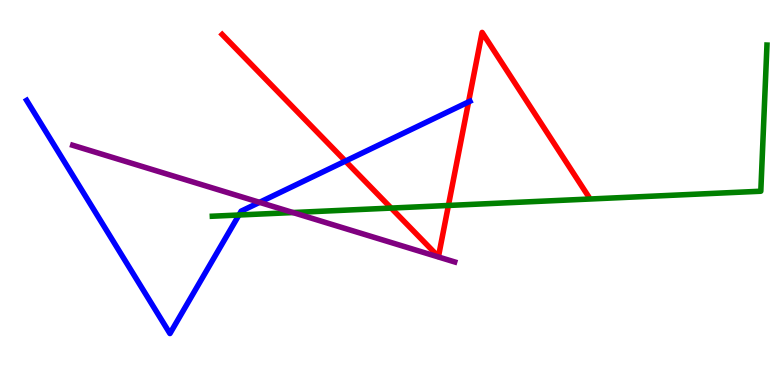[{'lines': ['blue', 'red'], 'intersections': [{'x': 4.46, 'y': 5.82}, {'x': 6.05, 'y': 7.35}]}, {'lines': ['green', 'red'], 'intersections': [{'x': 5.05, 'y': 4.6}, {'x': 5.79, 'y': 4.66}]}, {'lines': ['purple', 'red'], 'intersections': []}, {'lines': ['blue', 'green'], 'intersections': [{'x': 3.08, 'y': 4.42}]}, {'lines': ['blue', 'purple'], 'intersections': [{'x': 3.35, 'y': 4.74}]}, {'lines': ['green', 'purple'], 'intersections': [{'x': 3.78, 'y': 4.48}]}]